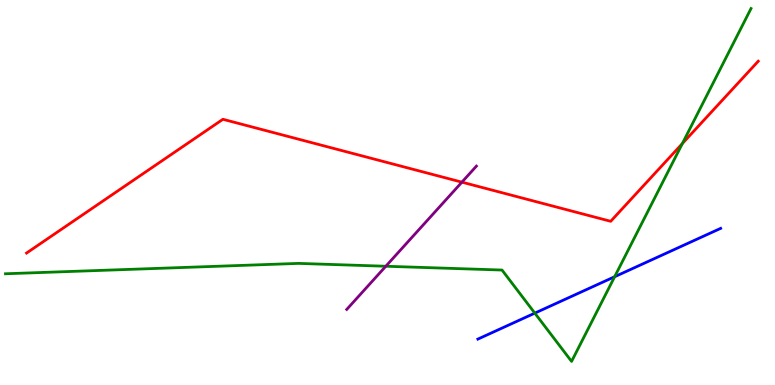[{'lines': ['blue', 'red'], 'intersections': []}, {'lines': ['green', 'red'], 'intersections': [{'x': 8.8, 'y': 6.27}]}, {'lines': ['purple', 'red'], 'intersections': [{'x': 5.96, 'y': 5.27}]}, {'lines': ['blue', 'green'], 'intersections': [{'x': 6.9, 'y': 1.87}, {'x': 7.93, 'y': 2.81}]}, {'lines': ['blue', 'purple'], 'intersections': []}, {'lines': ['green', 'purple'], 'intersections': [{'x': 4.98, 'y': 3.08}]}]